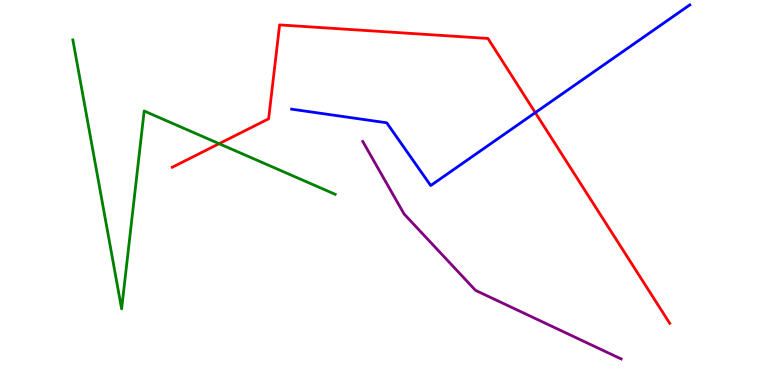[{'lines': ['blue', 'red'], 'intersections': [{'x': 6.91, 'y': 7.07}]}, {'lines': ['green', 'red'], 'intersections': [{'x': 2.83, 'y': 6.27}]}, {'lines': ['purple', 'red'], 'intersections': []}, {'lines': ['blue', 'green'], 'intersections': []}, {'lines': ['blue', 'purple'], 'intersections': []}, {'lines': ['green', 'purple'], 'intersections': []}]